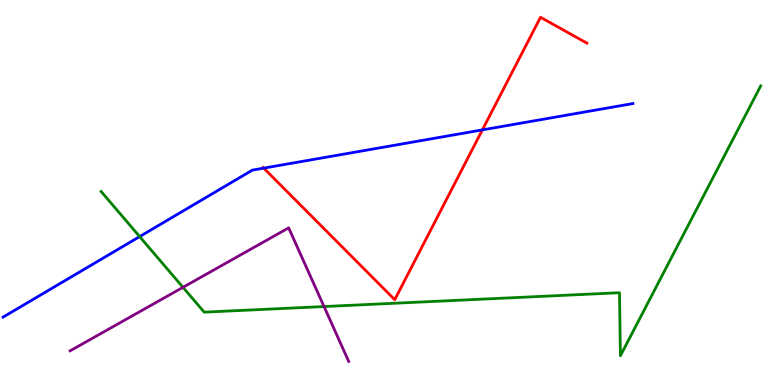[{'lines': ['blue', 'red'], 'intersections': [{'x': 3.4, 'y': 5.63}, {'x': 6.22, 'y': 6.63}]}, {'lines': ['green', 'red'], 'intersections': []}, {'lines': ['purple', 'red'], 'intersections': []}, {'lines': ['blue', 'green'], 'intersections': [{'x': 1.8, 'y': 3.85}]}, {'lines': ['blue', 'purple'], 'intersections': []}, {'lines': ['green', 'purple'], 'intersections': [{'x': 2.36, 'y': 2.54}, {'x': 4.18, 'y': 2.04}]}]